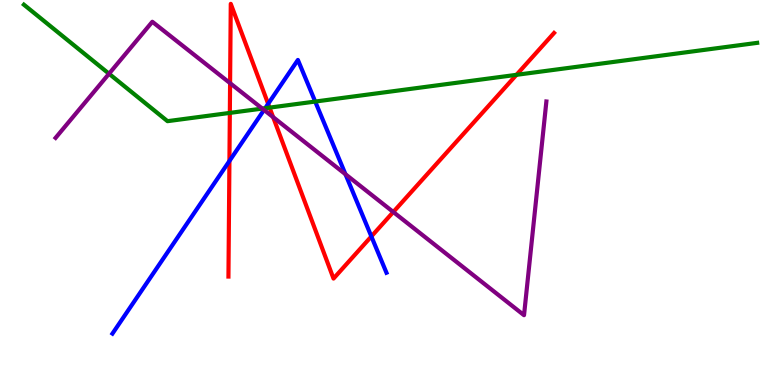[{'lines': ['blue', 'red'], 'intersections': [{'x': 2.96, 'y': 5.82}, {'x': 3.46, 'y': 7.3}, {'x': 4.79, 'y': 3.86}]}, {'lines': ['green', 'red'], 'intersections': [{'x': 2.97, 'y': 7.07}, {'x': 3.48, 'y': 7.2}, {'x': 6.66, 'y': 8.06}]}, {'lines': ['purple', 'red'], 'intersections': [{'x': 2.97, 'y': 7.84}, {'x': 3.52, 'y': 6.96}, {'x': 5.07, 'y': 4.49}]}, {'lines': ['blue', 'green'], 'intersections': [{'x': 3.42, 'y': 7.19}, {'x': 4.07, 'y': 7.36}]}, {'lines': ['blue', 'purple'], 'intersections': [{'x': 3.41, 'y': 7.14}, {'x': 4.46, 'y': 5.47}]}, {'lines': ['green', 'purple'], 'intersections': [{'x': 1.41, 'y': 8.08}, {'x': 3.38, 'y': 7.18}]}]